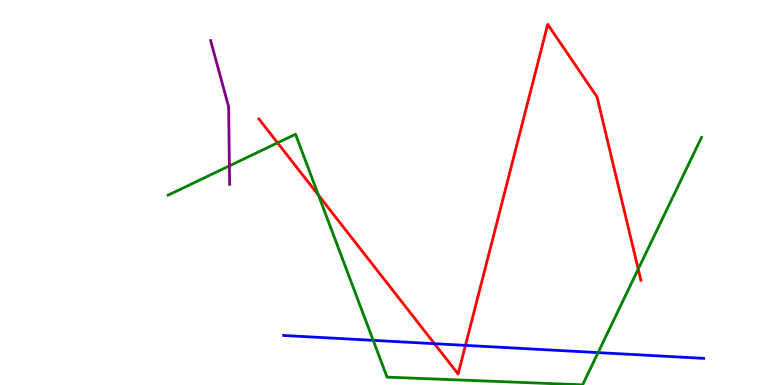[{'lines': ['blue', 'red'], 'intersections': [{'x': 5.61, 'y': 1.07}, {'x': 6.01, 'y': 1.03}]}, {'lines': ['green', 'red'], 'intersections': [{'x': 3.58, 'y': 6.29}, {'x': 4.11, 'y': 4.93}, {'x': 8.24, 'y': 3.01}]}, {'lines': ['purple', 'red'], 'intersections': []}, {'lines': ['blue', 'green'], 'intersections': [{'x': 4.82, 'y': 1.16}, {'x': 7.72, 'y': 0.841}]}, {'lines': ['blue', 'purple'], 'intersections': []}, {'lines': ['green', 'purple'], 'intersections': [{'x': 2.96, 'y': 5.69}]}]